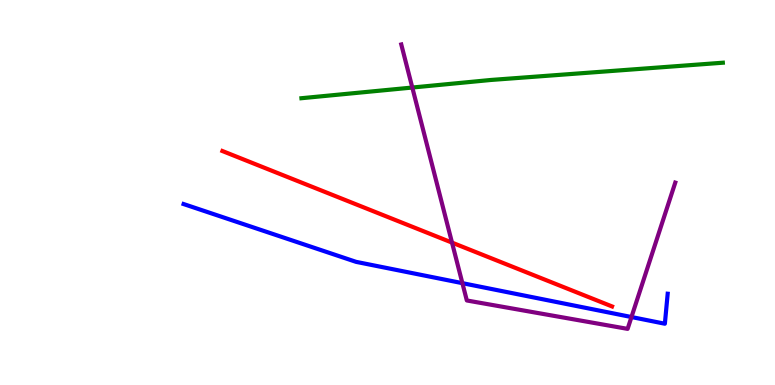[{'lines': ['blue', 'red'], 'intersections': []}, {'lines': ['green', 'red'], 'intersections': []}, {'lines': ['purple', 'red'], 'intersections': [{'x': 5.83, 'y': 3.7}]}, {'lines': ['blue', 'green'], 'intersections': []}, {'lines': ['blue', 'purple'], 'intersections': [{'x': 5.97, 'y': 2.65}, {'x': 8.15, 'y': 1.77}]}, {'lines': ['green', 'purple'], 'intersections': [{'x': 5.32, 'y': 7.73}]}]